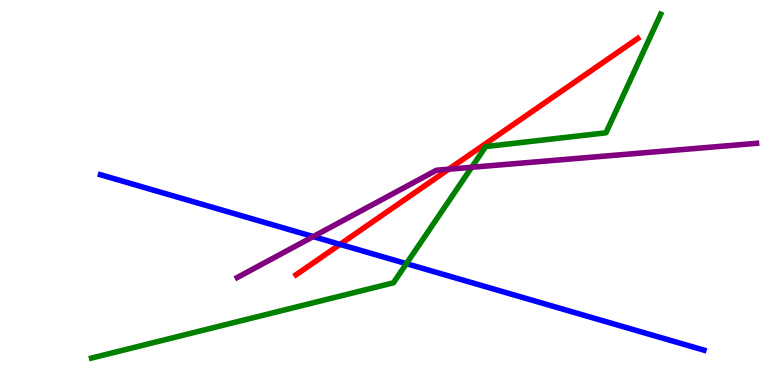[{'lines': ['blue', 'red'], 'intersections': [{'x': 4.39, 'y': 3.65}]}, {'lines': ['green', 'red'], 'intersections': []}, {'lines': ['purple', 'red'], 'intersections': [{'x': 5.79, 'y': 5.6}]}, {'lines': ['blue', 'green'], 'intersections': [{'x': 5.24, 'y': 3.15}]}, {'lines': ['blue', 'purple'], 'intersections': [{'x': 4.04, 'y': 3.85}]}, {'lines': ['green', 'purple'], 'intersections': [{'x': 6.09, 'y': 5.66}]}]